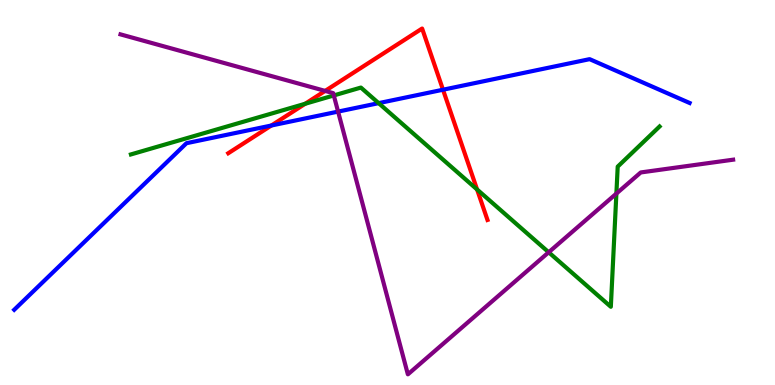[{'lines': ['blue', 'red'], 'intersections': [{'x': 3.5, 'y': 6.74}, {'x': 5.72, 'y': 7.67}]}, {'lines': ['green', 'red'], 'intersections': [{'x': 3.94, 'y': 7.3}, {'x': 6.16, 'y': 5.08}]}, {'lines': ['purple', 'red'], 'intersections': [{'x': 4.2, 'y': 7.64}]}, {'lines': ['blue', 'green'], 'intersections': [{'x': 4.89, 'y': 7.32}]}, {'lines': ['blue', 'purple'], 'intersections': [{'x': 4.36, 'y': 7.1}]}, {'lines': ['green', 'purple'], 'intersections': [{'x': 4.31, 'y': 7.52}, {'x': 7.08, 'y': 3.45}, {'x': 7.95, 'y': 4.97}]}]